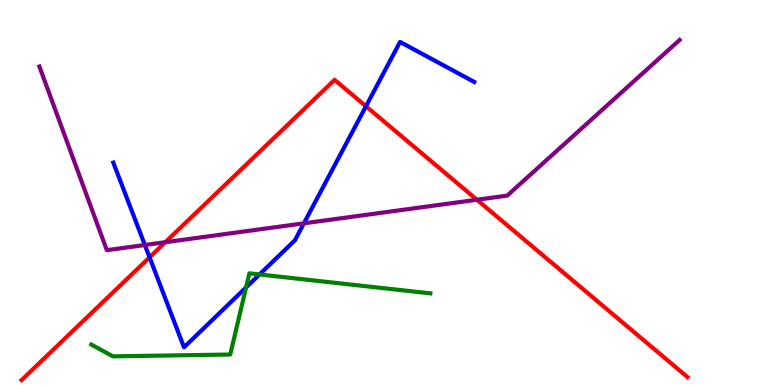[{'lines': ['blue', 'red'], 'intersections': [{'x': 1.93, 'y': 3.32}, {'x': 4.72, 'y': 7.24}]}, {'lines': ['green', 'red'], 'intersections': []}, {'lines': ['purple', 'red'], 'intersections': [{'x': 2.13, 'y': 3.71}, {'x': 6.15, 'y': 4.81}]}, {'lines': ['blue', 'green'], 'intersections': [{'x': 3.18, 'y': 2.53}, {'x': 3.35, 'y': 2.87}]}, {'lines': ['blue', 'purple'], 'intersections': [{'x': 1.87, 'y': 3.64}, {'x': 3.92, 'y': 4.2}]}, {'lines': ['green', 'purple'], 'intersections': []}]